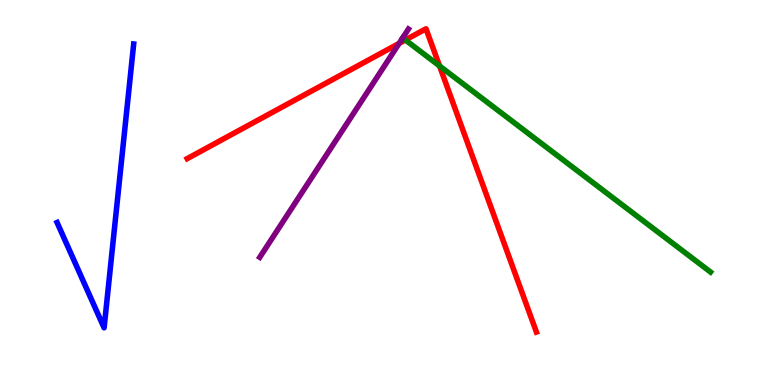[{'lines': ['blue', 'red'], 'intersections': []}, {'lines': ['green', 'red'], 'intersections': [{'x': 5.23, 'y': 8.96}, {'x': 5.67, 'y': 8.29}]}, {'lines': ['purple', 'red'], 'intersections': [{'x': 5.15, 'y': 8.87}]}, {'lines': ['blue', 'green'], 'intersections': []}, {'lines': ['blue', 'purple'], 'intersections': []}, {'lines': ['green', 'purple'], 'intersections': []}]